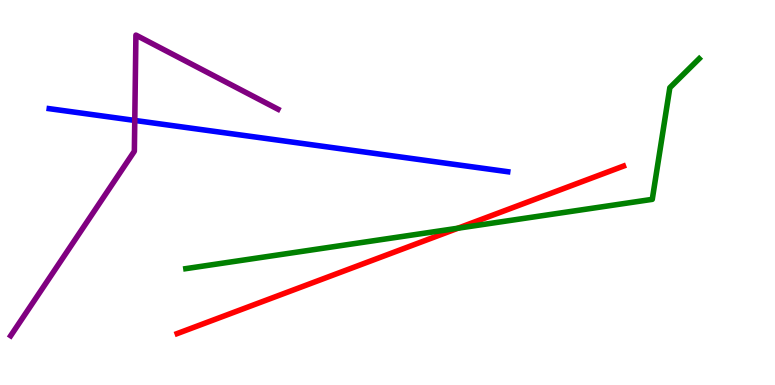[{'lines': ['blue', 'red'], 'intersections': []}, {'lines': ['green', 'red'], 'intersections': [{'x': 5.91, 'y': 4.07}]}, {'lines': ['purple', 'red'], 'intersections': []}, {'lines': ['blue', 'green'], 'intersections': []}, {'lines': ['blue', 'purple'], 'intersections': [{'x': 1.74, 'y': 6.87}]}, {'lines': ['green', 'purple'], 'intersections': []}]